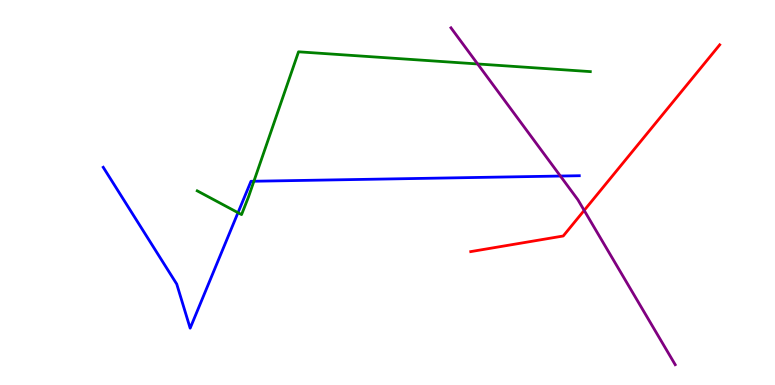[{'lines': ['blue', 'red'], 'intersections': []}, {'lines': ['green', 'red'], 'intersections': []}, {'lines': ['purple', 'red'], 'intersections': [{'x': 7.54, 'y': 4.53}]}, {'lines': ['blue', 'green'], 'intersections': [{'x': 3.07, 'y': 4.48}, {'x': 3.28, 'y': 5.29}]}, {'lines': ['blue', 'purple'], 'intersections': [{'x': 7.23, 'y': 5.43}]}, {'lines': ['green', 'purple'], 'intersections': [{'x': 6.16, 'y': 8.34}]}]